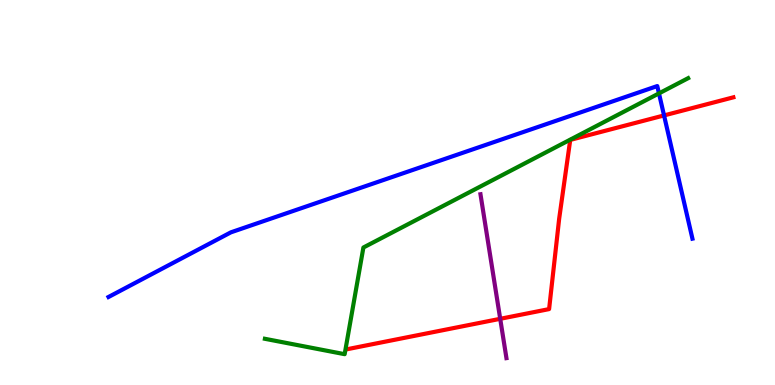[{'lines': ['blue', 'red'], 'intersections': [{'x': 8.57, 'y': 7.0}]}, {'lines': ['green', 'red'], 'intersections': []}, {'lines': ['purple', 'red'], 'intersections': [{'x': 6.45, 'y': 1.72}]}, {'lines': ['blue', 'green'], 'intersections': [{'x': 8.5, 'y': 7.57}]}, {'lines': ['blue', 'purple'], 'intersections': []}, {'lines': ['green', 'purple'], 'intersections': []}]